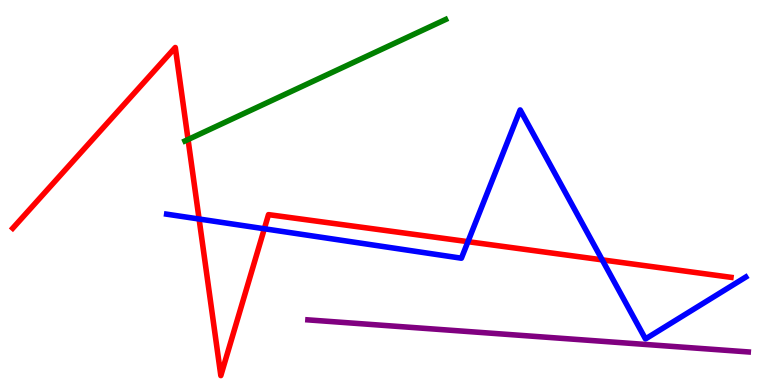[{'lines': ['blue', 'red'], 'intersections': [{'x': 2.57, 'y': 4.31}, {'x': 3.41, 'y': 4.06}, {'x': 6.04, 'y': 3.72}, {'x': 7.77, 'y': 3.25}]}, {'lines': ['green', 'red'], 'intersections': [{'x': 2.43, 'y': 6.38}]}, {'lines': ['purple', 'red'], 'intersections': []}, {'lines': ['blue', 'green'], 'intersections': []}, {'lines': ['blue', 'purple'], 'intersections': []}, {'lines': ['green', 'purple'], 'intersections': []}]